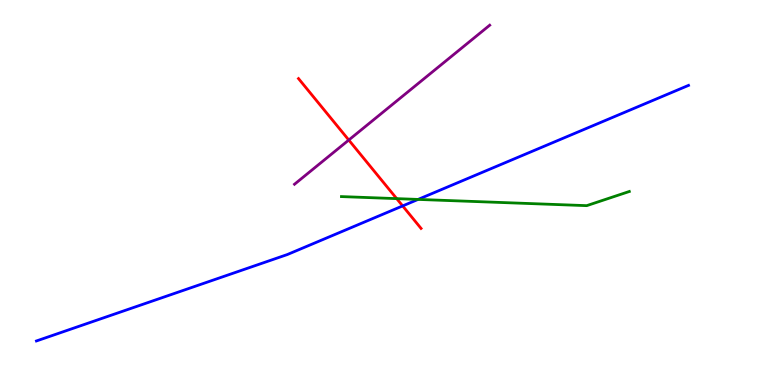[{'lines': ['blue', 'red'], 'intersections': [{'x': 5.2, 'y': 4.65}]}, {'lines': ['green', 'red'], 'intersections': [{'x': 5.12, 'y': 4.84}]}, {'lines': ['purple', 'red'], 'intersections': [{'x': 4.5, 'y': 6.36}]}, {'lines': ['blue', 'green'], 'intersections': [{'x': 5.39, 'y': 4.82}]}, {'lines': ['blue', 'purple'], 'intersections': []}, {'lines': ['green', 'purple'], 'intersections': []}]